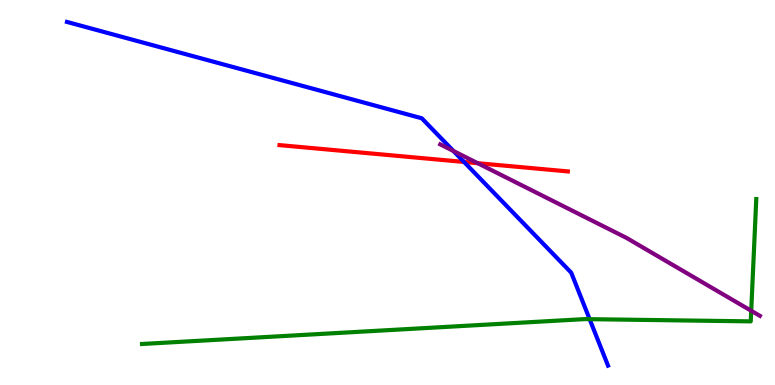[{'lines': ['blue', 'red'], 'intersections': [{'x': 5.99, 'y': 5.79}]}, {'lines': ['green', 'red'], 'intersections': []}, {'lines': ['purple', 'red'], 'intersections': [{'x': 6.16, 'y': 5.76}]}, {'lines': ['blue', 'green'], 'intersections': [{'x': 7.61, 'y': 1.71}]}, {'lines': ['blue', 'purple'], 'intersections': [{'x': 5.85, 'y': 6.08}]}, {'lines': ['green', 'purple'], 'intersections': [{'x': 9.69, 'y': 1.93}]}]